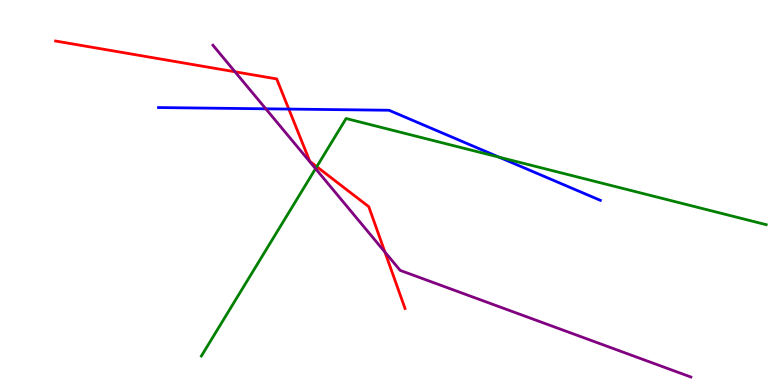[{'lines': ['blue', 'red'], 'intersections': [{'x': 3.73, 'y': 7.17}]}, {'lines': ['green', 'red'], 'intersections': [{'x': 4.09, 'y': 5.67}]}, {'lines': ['purple', 'red'], 'intersections': [{'x': 3.03, 'y': 8.14}, {'x': 4.97, 'y': 3.45}]}, {'lines': ['blue', 'green'], 'intersections': [{'x': 6.44, 'y': 5.92}]}, {'lines': ['blue', 'purple'], 'intersections': [{'x': 3.43, 'y': 7.17}]}, {'lines': ['green', 'purple'], 'intersections': [{'x': 4.07, 'y': 5.62}]}]